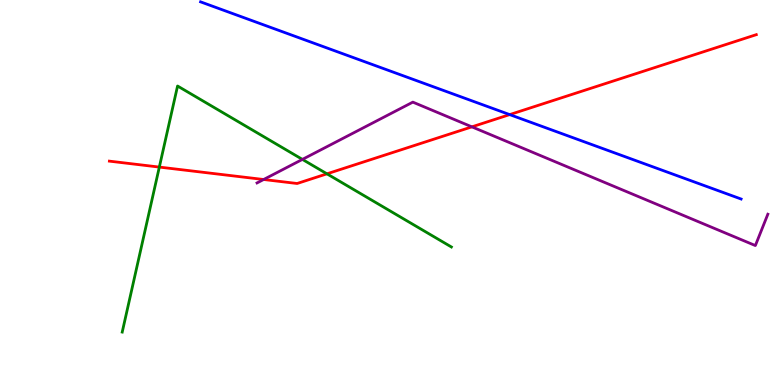[{'lines': ['blue', 'red'], 'intersections': [{'x': 6.58, 'y': 7.02}]}, {'lines': ['green', 'red'], 'intersections': [{'x': 2.06, 'y': 5.66}, {'x': 4.22, 'y': 5.49}]}, {'lines': ['purple', 'red'], 'intersections': [{'x': 3.4, 'y': 5.34}, {'x': 6.09, 'y': 6.71}]}, {'lines': ['blue', 'green'], 'intersections': []}, {'lines': ['blue', 'purple'], 'intersections': []}, {'lines': ['green', 'purple'], 'intersections': [{'x': 3.9, 'y': 5.86}]}]